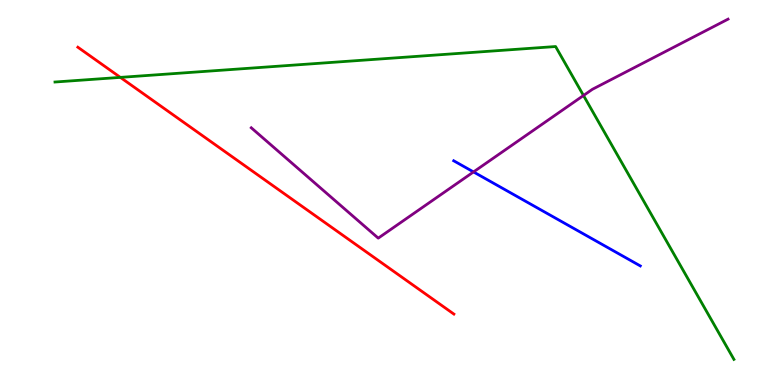[{'lines': ['blue', 'red'], 'intersections': []}, {'lines': ['green', 'red'], 'intersections': [{'x': 1.55, 'y': 7.99}]}, {'lines': ['purple', 'red'], 'intersections': []}, {'lines': ['blue', 'green'], 'intersections': []}, {'lines': ['blue', 'purple'], 'intersections': [{'x': 6.11, 'y': 5.53}]}, {'lines': ['green', 'purple'], 'intersections': [{'x': 7.53, 'y': 7.52}]}]